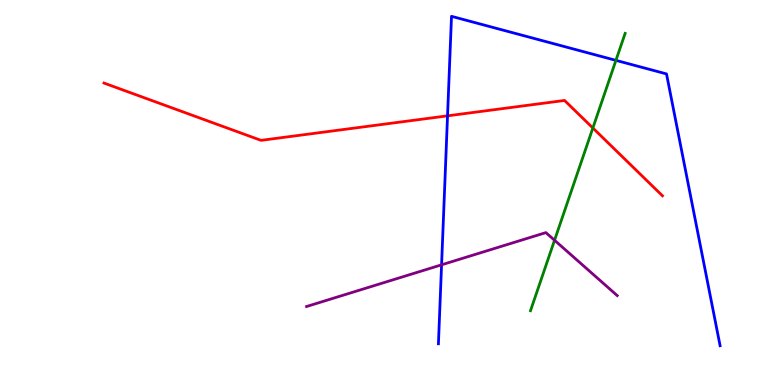[{'lines': ['blue', 'red'], 'intersections': [{'x': 5.77, 'y': 6.99}]}, {'lines': ['green', 'red'], 'intersections': [{'x': 7.65, 'y': 6.68}]}, {'lines': ['purple', 'red'], 'intersections': []}, {'lines': ['blue', 'green'], 'intersections': [{'x': 7.95, 'y': 8.43}]}, {'lines': ['blue', 'purple'], 'intersections': [{'x': 5.7, 'y': 3.12}]}, {'lines': ['green', 'purple'], 'intersections': [{'x': 7.16, 'y': 3.76}]}]